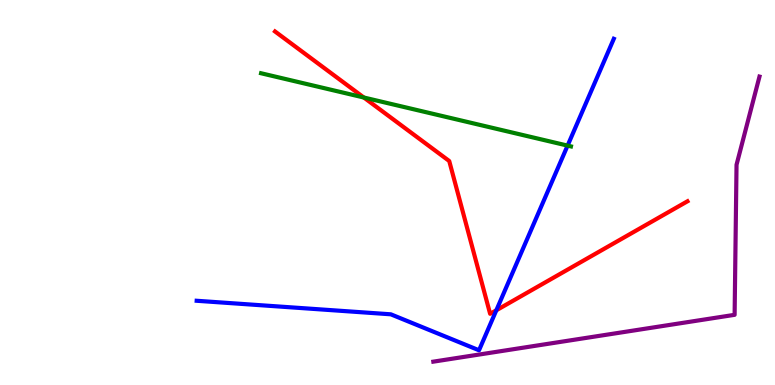[{'lines': ['blue', 'red'], 'intersections': [{'x': 6.4, 'y': 1.94}]}, {'lines': ['green', 'red'], 'intersections': [{'x': 4.69, 'y': 7.47}]}, {'lines': ['purple', 'red'], 'intersections': []}, {'lines': ['blue', 'green'], 'intersections': [{'x': 7.32, 'y': 6.22}]}, {'lines': ['blue', 'purple'], 'intersections': []}, {'lines': ['green', 'purple'], 'intersections': []}]